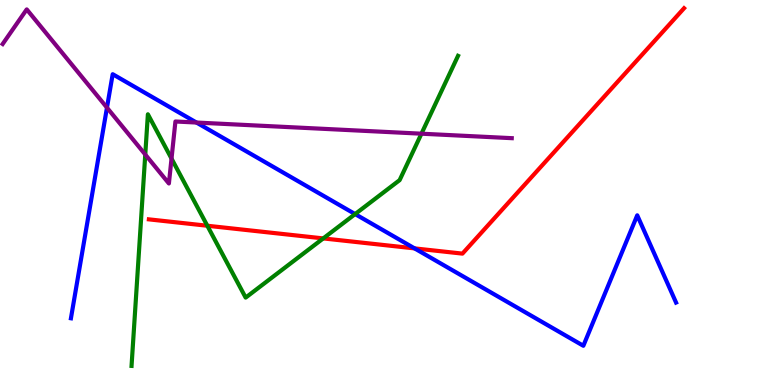[{'lines': ['blue', 'red'], 'intersections': [{'x': 5.35, 'y': 3.55}]}, {'lines': ['green', 'red'], 'intersections': [{'x': 2.68, 'y': 4.14}, {'x': 4.17, 'y': 3.81}]}, {'lines': ['purple', 'red'], 'intersections': []}, {'lines': ['blue', 'green'], 'intersections': [{'x': 4.58, 'y': 4.44}]}, {'lines': ['blue', 'purple'], 'intersections': [{'x': 1.38, 'y': 7.2}, {'x': 2.54, 'y': 6.82}]}, {'lines': ['green', 'purple'], 'intersections': [{'x': 1.87, 'y': 5.99}, {'x': 2.21, 'y': 5.88}, {'x': 5.44, 'y': 6.53}]}]